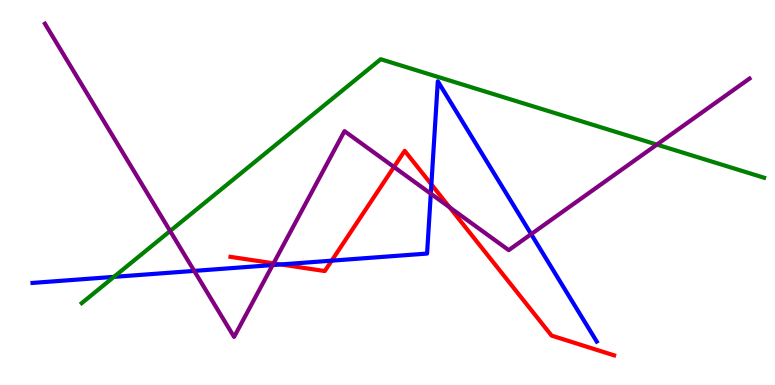[{'lines': ['blue', 'red'], 'intersections': [{'x': 3.62, 'y': 3.13}, {'x': 4.28, 'y': 3.23}, {'x': 5.57, 'y': 5.21}]}, {'lines': ['green', 'red'], 'intersections': []}, {'lines': ['purple', 'red'], 'intersections': [{'x': 3.53, 'y': 3.16}, {'x': 5.08, 'y': 5.66}, {'x': 5.8, 'y': 4.62}]}, {'lines': ['blue', 'green'], 'intersections': [{'x': 1.47, 'y': 2.81}]}, {'lines': ['blue', 'purple'], 'intersections': [{'x': 2.51, 'y': 2.96}, {'x': 3.52, 'y': 3.12}, {'x': 5.56, 'y': 4.97}, {'x': 6.85, 'y': 3.92}]}, {'lines': ['green', 'purple'], 'intersections': [{'x': 2.2, 'y': 4.0}, {'x': 8.48, 'y': 6.24}]}]